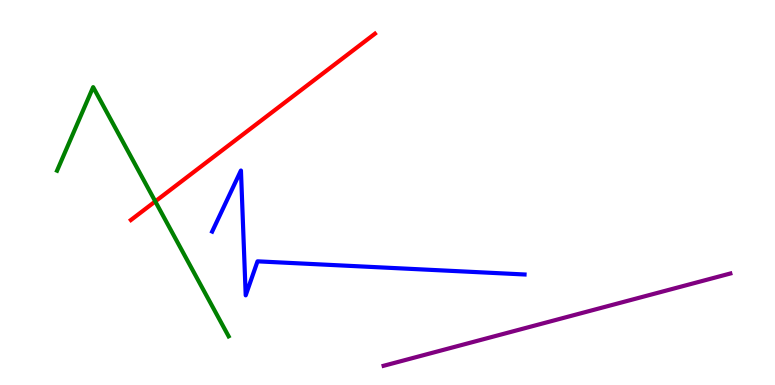[{'lines': ['blue', 'red'], 'intersections': []}, {'lines': ['green', 'red'], 'intersections': [{'x': 2.0, 'y': 4.77}]}, {'lines': ['purple', 'red'], 'intersections': []}, {'lines': ['blue', 'green'], 'intersections': []}, {'lines': ['blue', 'purple'], 'intersections': []}, {'lines': ['green', 'purple'], 'intersections': []}]